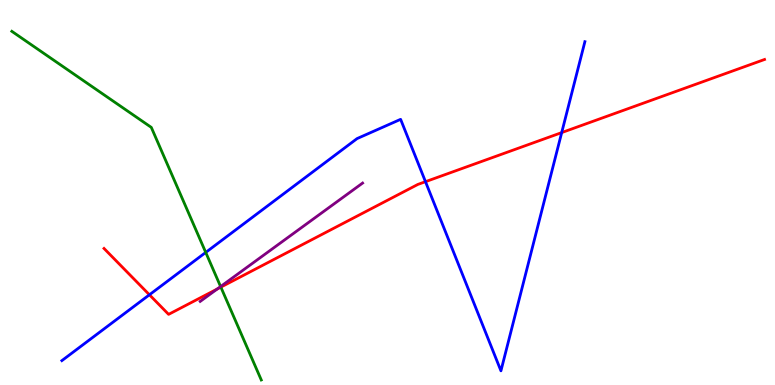[{'lines': ['blue', 'red'], 'intersections': [{'x': 1.93, 'y': 2.34}, {'x': 5.49, 'y': 5.28}, {'x': 7.25, 'y': 6.56}]}, {'lines': ['green', 'red'], 'intersections': [{'x': 2.85, 'y': 2.54}]}, {'lines': ['purple', 'red'], 'intersections': [{'x': 2.8, 'y': 2.49}]}, {'lines': ['blue', 'green'], 'intersections': [{'x': 2.65, 'y': 3.44}]}, {'lines': ['blue', 'purple'], 'intersections': []}, {'lines': ['green', 'purple'], 'intersections': [{'x': 2.85, 'y': 2.56}]}]